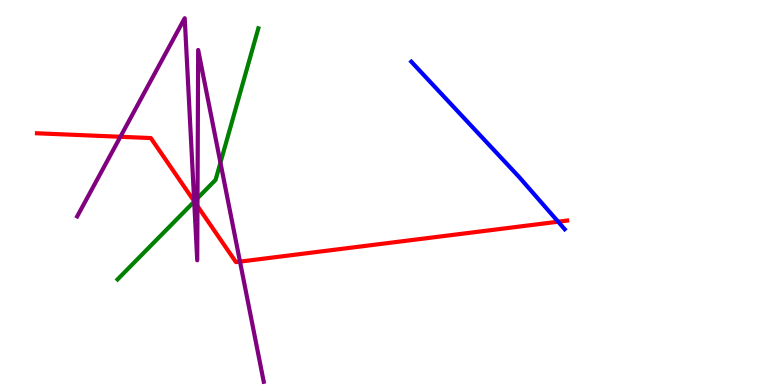[{'lines': ['blue', 'red'], 'intersections': [{'x': 7.2, 'y': 4.24}]}, {'lines': ['green', 'red'], 'intersections': [{'x': 2.51, 'y': 4.77}]}, {'lines': ['purple', 'red'], 'intersections': [{'x': 1.55, 'y': 6.45}, {'x': 2.51, 'y': 4.77}, {'x': 2.55, 'y': 4.65}, {'x': 3.1, 'y': 3.2}]}, {'lines': ['blue', 'green'], 'intersections': []}, {'lines': ['blue', 'purple'], 'intersections': []}, {'lines': ['green', 'purple'], 'intersections': [{'x': 2.51, 'y': 4.76}, {'x': 2.55, 'y': 4.85}, {'x': 2.84, 'y': 5.77}]}]